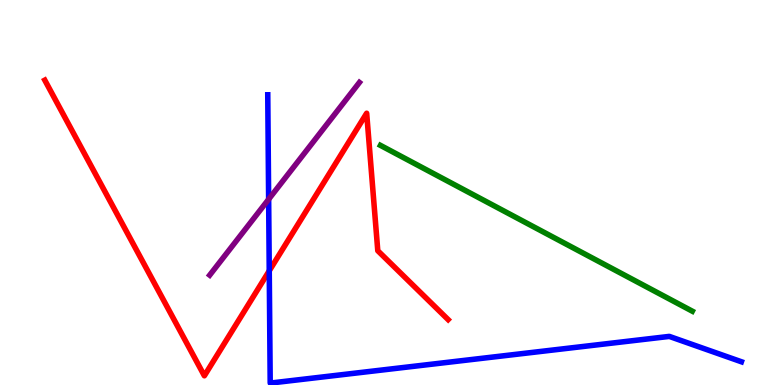[{'lines': ['blue', 'red'], 'intersections': [{'x': 3.47, 'y': 2.97}]}, {'lines': ['green', 'red'], 'intersections': []}, {'lines': ['purple', 'red'], 'intersections': []}, {'lines': ['blue', 'green'], 'intersections': []}, {'lines': ['blue', 'purple'], 'intersections': [{'x': 3.47, 'y': 4.82}]}, {'lines': ['green', 'purple'], 'intersections': []}]